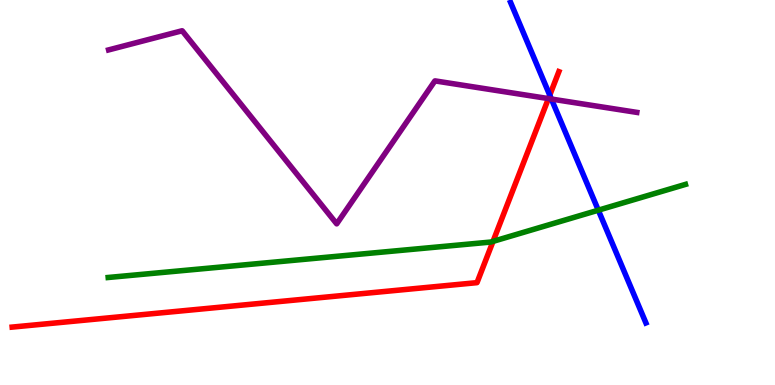[{'lines': ['blue', 'red'], 'intersections': [{'x': 7.09, 'y': 7.53}]}, {'lines': ['green', 'red'], 'intersections': [{'x': 6.36, 'y': 3.73}]}, {'lines': ['purple', 'red'], 'intersections': [{'x': 7.08, 'y': 7.44}]}, {'lines': ['blue', 'green'], 'intersections': [{'x': 7.72, 'y': 4.54}]}, {'lines': ['blue', 'purple'], 'intersections': [{'x': 7.11, 'y': 7.43}]}, {'lines': ['green', 'purple'], 'intersections': []}]